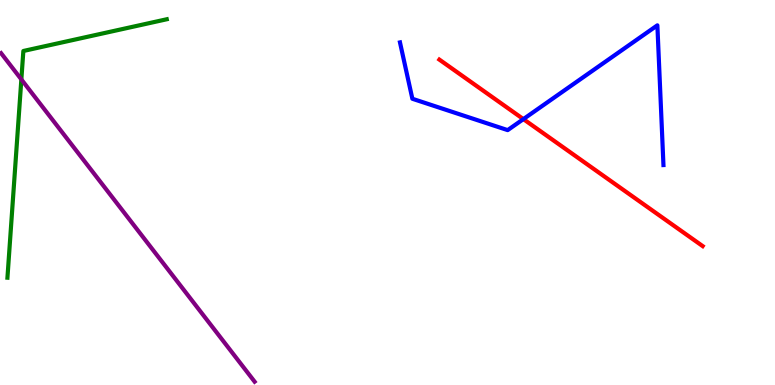[{'lines': ['blue', 'red'], 'intersections': [{'x': 6.75, 'y': 6.91}]}, {'lines': ['green', 'red'], 'intersections': []}, {'lines': ['purple', 'red'], 'intersections': []}, {'lines': ['blue', 'green'], 'intersections': []}, {'lines': ['blue', 'purple'], 'intersections': []}, {'lines': ['green', 'purple'], 'intersections': [{'x': 0.276, 'y': 7.94}]}]